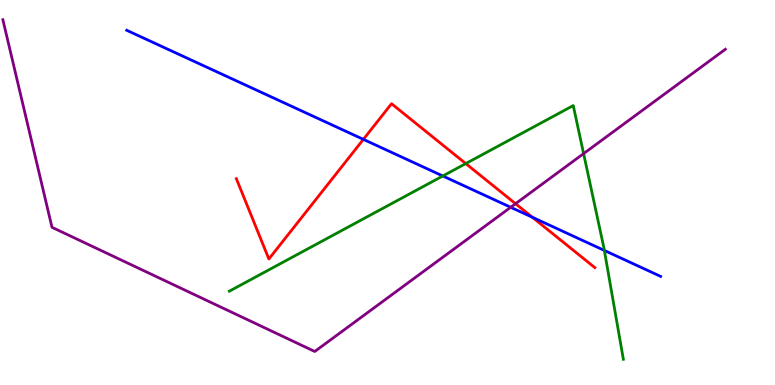[{'lines': ['blue', 'red'], 'intersections': [{'x': 4.69, 'y': 6.38}, {'x': 6.87, 'y': 4.36}]}, {'lines': ['green', 'red'], 'intersections': [{'x': 6.01, 'y': 5.75}]}, {'lines': ['purple', 'red'], 'intersections': [{'x': 6.65, 'y': 4.71}]}, {'lines': ['blue', 'green'], 'intersections': [{'x': 5.71, 'y': 5.43}, {'x': 7.8, 'y': 3.49}]}, {'lines': ['blue', 'purple'], 'intersections': [{'x': 6.59, 'y': 4.62}]}, {'lines': ['green', 'purple'], 'intersections': [{'x': 7.53, 'y': 6.01}]}]